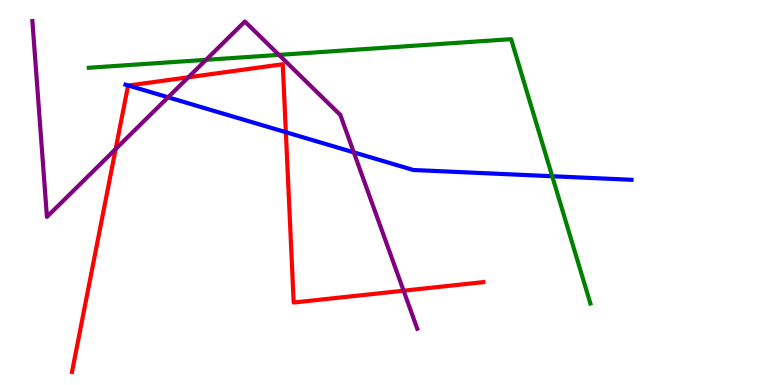[{'lines': ['blue', 'red'], 'intersections': [{'x': 1.66, 'y': 7.78}, {'x': 3.69, 'y': 6.57}]}, {'lines': ['green', 'red'], 'intersections': []}, {'lines': ['purple', 'red'], 'intersections': [{'x': 1.49, 'y': 6.13}, {'x': 2.43, 'y': 7.99}, {'x': 5.21, 'y': 2.45}]}, {'lines': ['blue', 'green'], 'intersections': [{'x': 7.13, 'y': 5.42}]}, {'lines': ['blue', 'purple'], 'intersections': [{'x': 2.17, 'y': 7.47}, {'x': 4.56, 'y': 6.04}]}, {'lines': ['green', 'purple'], 'intersections': [{'x': 2.66, 'y': 8.45}, {'x': 3.6, 'y': 8.57}]}]